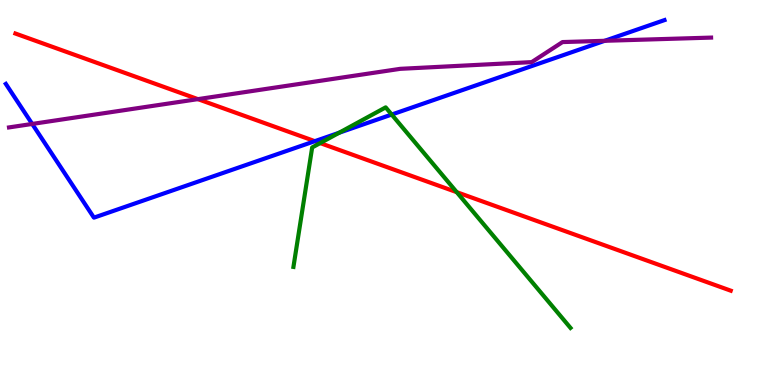[{'lines': ['blue', 'red'], 'intersections': [{'x': 4.06, 'y': 6.33}]}, {'lines': ['green', 'red'], 'intersections': [{'x': 4.13, 'y': 6.28}, {'x': 5.89, 'y': 5.01}]}, {'lines': ['purple', 'red'], 'intersections': [{'x': 2.55, 'y': 7.43}]}, {'lines': ['blue', 'green'], 'intersections': [{'x': 4.38, 'y': 6.55}, {'x': 5.05, 'y': 7.02}]}, {'lines': ['blue', 'purple'], 'intersections': [{'x': 0.416, 'y': 6.78}, {'x': 7.8, 'y': 8.94}]}, {'lines': ['green', 'purple'], 'intersections': []}]